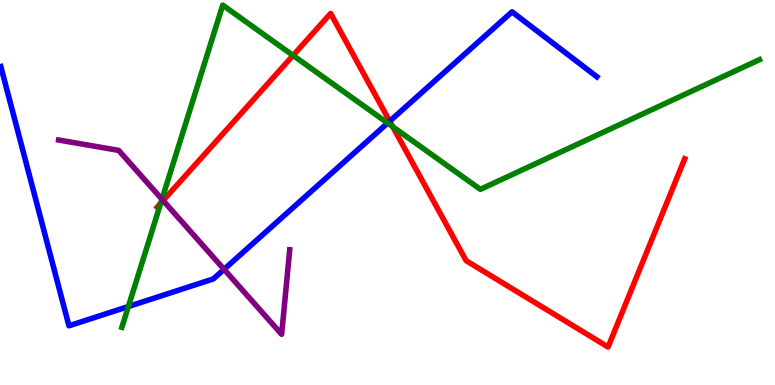[{'lines': ['blue', 'red'], 'intersections': [{'x': 5.03, 'y': 6.85}]}, {'lines': ['green', 'red'], 'intersections': [{'x': 2.07, 'y': 4.72}, {'x': 3.78, 'y': 8.56}, {'x': 5.07, 'y': 6.71}]}, {'lines': ['purple', 'red'], 'intersections': [{'x': 2.1, 'y': 4.79}]}, {'lines': ['blue', 'green'], 'intersections': [{'x': 1.66, 'y': 2.04}, {'x': 5.0, 'y': 6.8}]}, {'lines': ['blue', 'purple'], 'intersections': [{'x': 2.89, 'y': 3.0}]}, {'lines': ['green', 'purple'], 'intersections': [{'x': 2.09, 'y': 4.82}]}]